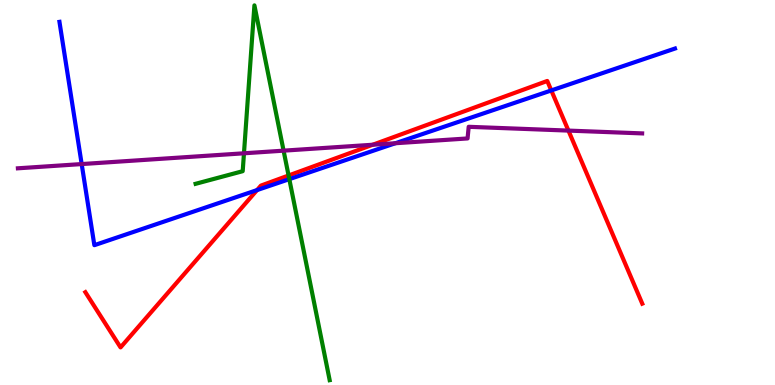[{'lines': ['blue', 'red'], 'intersections': [{'x': 3.32, 'y': 5.06}, {'x': 7.11, 'y': 7.65}]}, {'lines': ['green', 'red'], 'intersections': [{'x': 3.72, 'y': 5.44}]}, {'lines': ['purple', 'red'], 'intersections': [{'x': 4.81, 'y': 6.24}, {'x': 7.33, 'y': 6.61}]}, {'lines': ['blue', 'green'], 'intersections': [{'x': 3.73, 'y': 5.35}]}, {'lines': ['blue', 'purple'], 'intersections': [{'x': 1.05, 'y': 5.74}, {'x': 5.1, 'y': 6.28}]}, {'lines': ['green', 'purple'], 'intersections': [{'x': 3.15, 'y': 6.02}, {'x': 3.66, 'y': 6.09}]}]